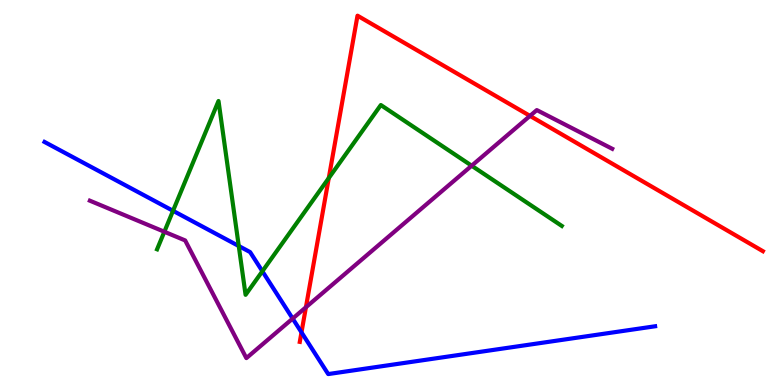[{'lines': ['blue', 'red'], 'intersections': [{'x': 3.89, 'y': 1.37}]}, {'lines': ['green', 'red'], 'intersections': [{'x': 4.24, 'y': 5.37}]}, {'lines': ['purple', 'red'], 'intersections': [{'x': 3.95, 'y': 2.02}, {'x': 6.84, 'y': 6.99}]}, {'lines': ['blue', 'green'], 'intersections': [{'x': 2.23, 'y': 4.52}, {'x': 3.08, 'y': 3.61}, {'x': 3.39, 'y': 2.95}]}, {'lines': ['blue', 'purple'], 'intersections': [{'x': 3.78, 'y': 1.73}]}, {'lines': ['green', 'purple'], 'intersections': [{'x': 2.12, 'y': 3.98}, {'x': 6.09, 'y': 5.7}]}]